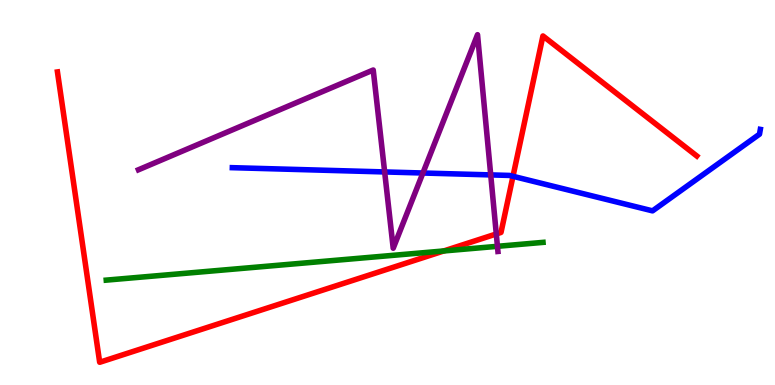[{'lines': ['blue', 'red'], 'intersections': [{'x': 6.62, 'y': 5.42}]}, {'lines': ['green', 'red'], 'intersections': [{'x': 5.73, 'y': 3.48}]}, {'lines': ['purple', 'red'], 'intersections': [{'x': 6.4, 'y': 3.92}]}, {'lines': ['blue', 'green'], 'intersections': []}, {'lines': ['blue', 'purple'], 'intersections': [{'x': 4.96, 'y': 5.53}, {'x': 5.46, 'y': 5.51}, {'x': 6.33, 'y': 5.46}]}, {'lines': ['green', 'purple'], 'intersections': [{'x': 6.42, 'y': 3.6}]}]